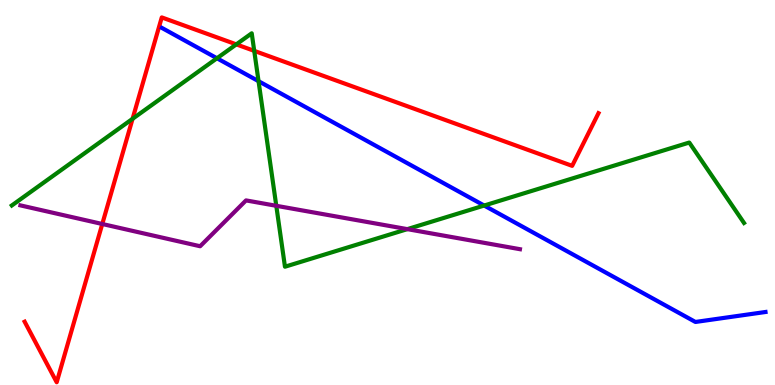[{'lines': ['blue', 'red'], 'intersections': []}, {'lines': ['green', 'red'], 'intersections': [{'x': 1.71, 'y': 6.91}, {'x': 3.05, 'y': 8.85}, {'x': 3.28, 'y': 8.68}]}, {'lines': ['purple', 'red'], 'intersections': [{'x': 1.32, 'y': 4.18}]}, {'lines': ['blue', 'green'], 'intersections': [{'x': 2.8, 'y': 8.49}, {'x': 3.34, 'y': 7.89}, {'x': 6.25, 'y': 4.66}]}, {'lines': ['blue', 'purple'], 'intersections': []}, {'lines': ['green', 'purple'], 'intersections': [{'x': 3.57, 'y': 4.65}, {'x': 5.26, 'y': 4.05}]}]